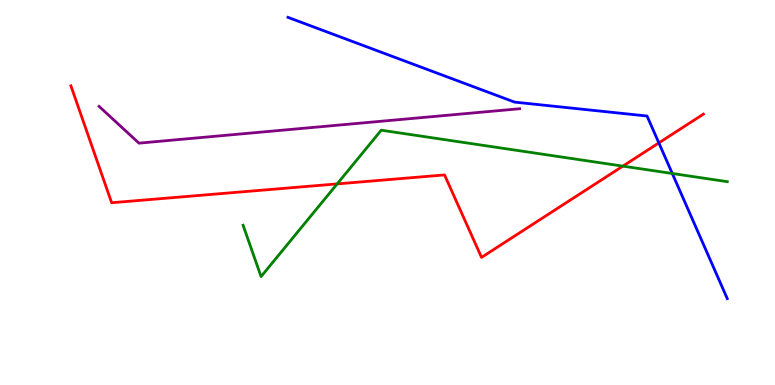[{'lines': ['blue', 'red'], 'intersections': [{'x': 8.5, 'y': 6.29}]}, {'lines': ['green', 'red'], 'intersections': [{'x': 4.35, 'y': 5.22}, {'x': 8.04, 'y': 5.68}]}, {'lines': ['purple', 'red'], 'intersections': []}, {'lines': ['blue', 'green'], 'intersections': [{'x': 8.67, 'y': 5.49}]}, {'lines': ['blue', 'purple'], 'intersections': []}, {'lines': ['green', 'purple'], 'intersections': []}]